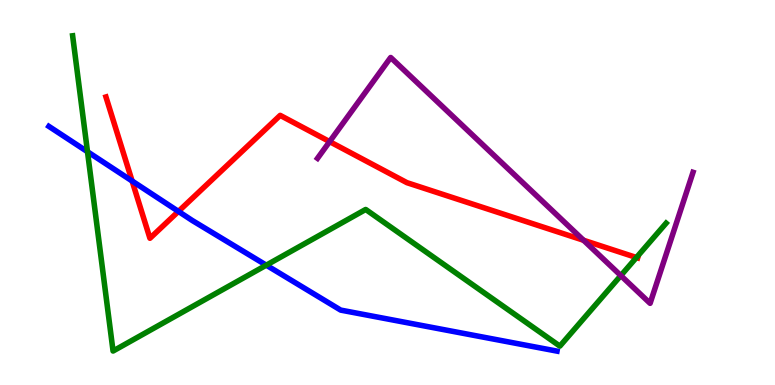[{'lines': ['blue', 'red'], 'intersections': [{'x': 1.7, 'y': 5.3}, {'x': 2.3, 'y': 4.51}]}, {'lines': ['green', 'red'], 'intersections': [{'x': 8.21, 'y': 3.31}]}, {'lines': ['purple', 'red'], 'intersections': [{'x': 4.25, 'y': 6.32}, {'x': 7.53, 'y': 3.76}]}, {'lines': ['blue', 'green'], 'intersections': [{'x': 1.13, 'y': 6.06}, {'x': 3.44, 'y': 3.11}]}, {'lines': ['blue', 'purple'], 'intersections': []}, {'lines': ['green', 'purple'], 'intersections': [{'x': 8.01, 'y': 2.84}]}]